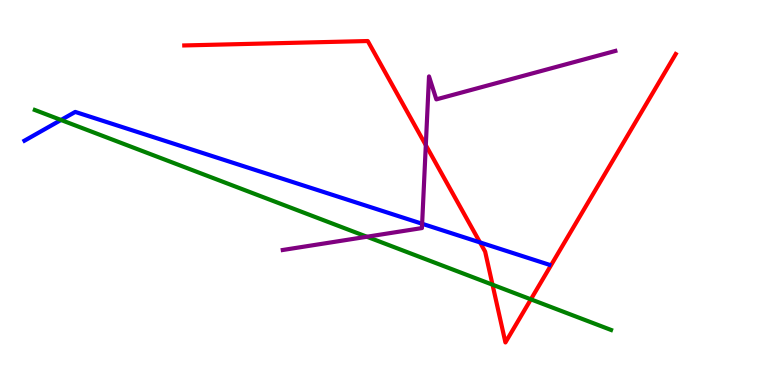[{'lines': ['blue', 'red'], 'intersections': [{'x': 6.19, 'y': 3.7}]}, {'lines': ['green', 'red'], 'intersections': [{'x': 6.36, 'y': 2.61}, {'x': 6.85, 'y': 2.22}]}, {'lines': ['purple', 'red'], 'intersections': [{'x': 5.49, 'y': 6.23}]}, {'lines': ['blue', 'green'], 'intersections': [{'x': 0.787, 'y': 6.88}]}, {'lines': ['blue', 'purple'], 'intersections': [{'x': 5.45, 'y': 4.19}]}, {'lines': ['green', 'purple'], 'intersections': [{'x': 4.73, 'y': 3.85}]}]